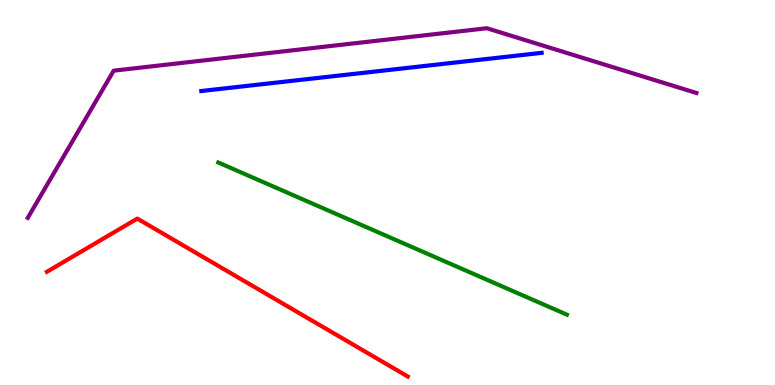[{'lines': ['blue', 'red'], 'intersections': []}, {'lines': ['green', 'red'], 'intersections': []}, {'lines': ['purple', 'red'], 'intersections': []}, {'lines': ['blue', 'green'], 'intersections': []}, {'lines': ['blue', 'purple'], 'intersections': []}, {'lines': ['green', 'purple'], 'intersections': []}]